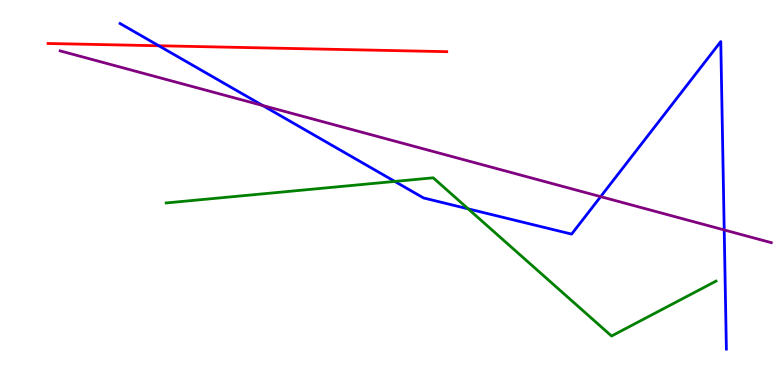[{'lines': ['blue', 'red'], 'intersections': [{'x': 2.05, 'y': 8.81}]}, {'lines': ['green', 'red'], 'intersections': []}, {'lines': ['purple', 'red'], 'intersections': []}, {'lines': ['blue', 'green'], 'intersections': [{'x': 5.09, 'y': 5.29}, {'x': 6.04, 'y': 4.58}]}, {'lines': ['blue', 'purple'], 'intersections': [{'x': 3.39, 'y': 7.26}, {'x': 7.75, 'y': 4.89}, {'x': 9.34, 'y': 4.03}]}, {'lines': ['green', 'purple'], 'intersections': []}]